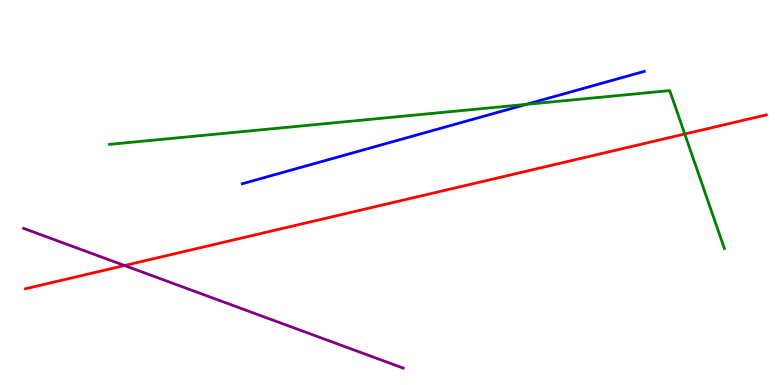[{'lines': ['blue', 'red'], 'intersections': []}, {'lines': ['green', 'red'], 'intersections': [{'x': 8.84, 'y': 6.52}]}, {'lines': ['purple', 'red'], 'intersections': [{'x': 1.61, 'y': 3.1}]}, {'lines': ['blue', 'green'], 'intersections': [{'x': 6.79, 'y': 7.29}]}, {'lines': ['blue', 'purple'], 'intersections': []}, {'lines': ['green', 'purple'], 'intersections': []}]